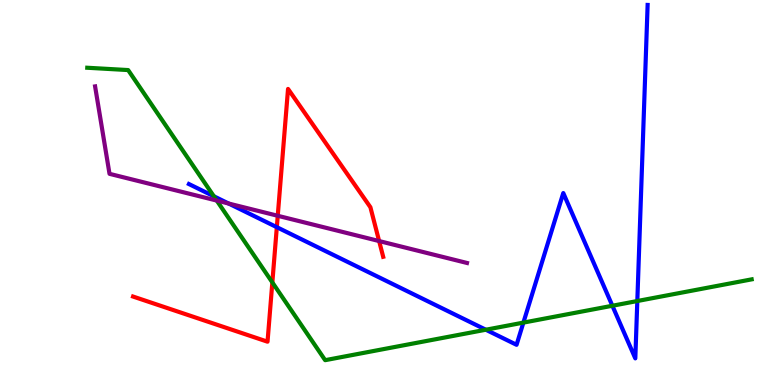[{'lines': ['blue', 'red'], 'intersections': [{'x': 3.57, 'y': 4.1}]}, {'lines': ['green', 'red'], 'intersections': [{'x': 3.51, 'y': 2.66}]}, {'lines': ['purple', 'red'], 'intersections': [{'x': 3.58, 'y': 4.4}, {'x': 4.89, 'y': 3.74}]}, {'lines': ['blue', 'green'], 'intersections': [{'x': 2.76, 'y': 4.9}, {'x': 6.27, 'y': 1.44}, {'x': 6.75, 'y': 1.62}, {'x': 7.9, 'y': 2.06}, {'x': 8.22, 'y': 2.18}]}, {'lines': ['blue', 'purple'], 'intersections': [{'x': 2.95, 'y': 4.71}]}, {'lines': ['green', 'purple'], 'intersections': [{'x': 2.8, 'y': 4.79}]}]